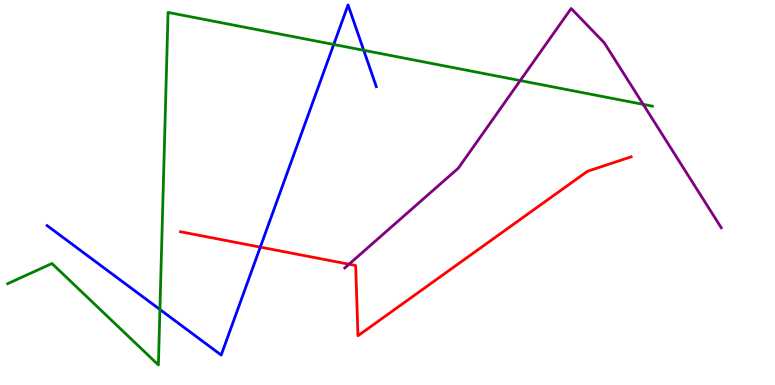[{'lines': ['blue', 'red'], 'intersections': [{'x': 3.36, 'y': 3.58}]}, {'lines': ['green', 'red'], 'intersections': []}, {'lines': ['purple', 'red'], 'intersections': [{'x': 4.5, 'y': 3.14}]}, {'lines': ['blue', 'green'], 'intersections': [{'x': 2.06, 'y': 1.96}, {'x': 4.31, 'y': 8.84}, {'x': 4.69, 'y': 8.69}]}, {'lines': ['blue', 'purple'], 'intersections': []}, {'lines': ['green', 'purple'], 'intersections': [{'x': 6.71, 'y': 7.91}, {'x': 8.3, 'y': 7.29}]}]